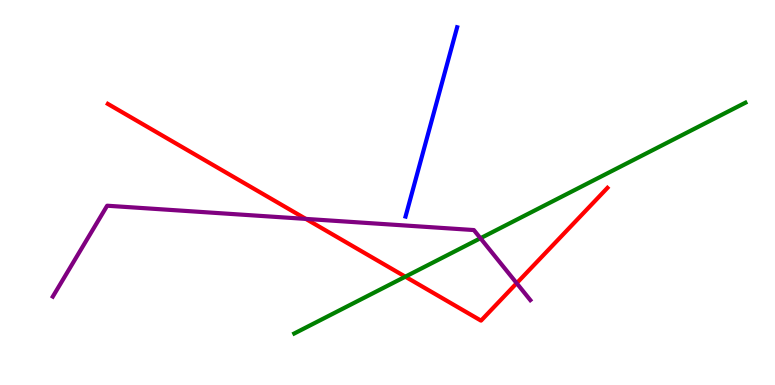[{'lines': ['blue', 'red'], 'intersections': []}, {'lines': ['green', 'red'], 'intersections': [{'x': 5.23, 'y': 2.81}]}, {'lines': ['purple', 'red'], 'intersections': [{'x': 3.95, 'y': 4.31}, {'x': 6.67, 'y': 2.64}]}, {'lines': ['blue', 'green'], 'intersections': []}, {'lines': ['blue', 'purple'], 'intersections': []}, {'lines': ['green', 'purple'], 'intersections': [{'x': 6.2, 'y': 3.81}]}]